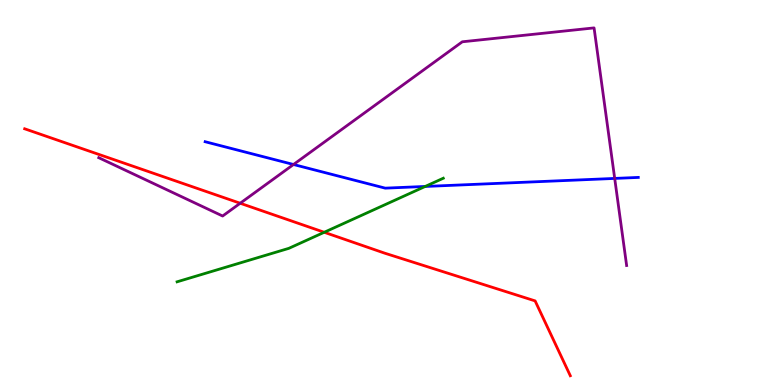[{'lines': ['blue', 'red'], 'intersections': []}, {'lines': ['green', 'red'], 'intersections': [{'x': 4.18, 'y': 3.97}]}, {'lines': ['purple', 'red'], 'intersections': [{'x': 3.1, 'y': 4.72}]}, {'lines': ['blue', 'green'], 'intersections': [{'x': 5.49, 'y': 5.16}]}, {'lines': ['blue', 'purple'], 'intersections': [{'x': 3.79, 'y': 5.73}, {'x': 7.93, 'y': 5.37}]}, {'lines': ['green', 'purple'], 'intersections': []}]